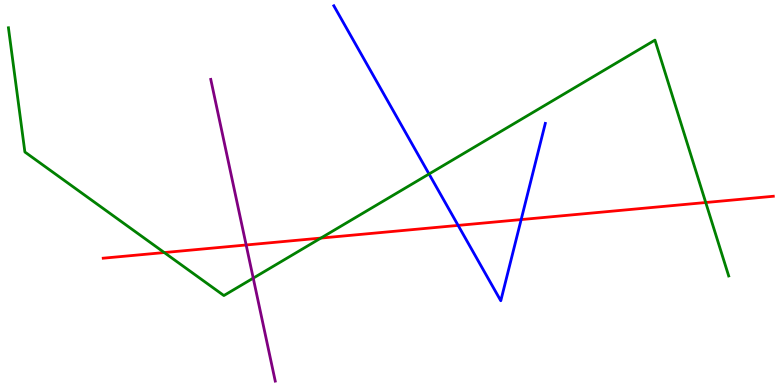[{'lines': ['blue', 'red'], 'intersections': [{'x': 5.91, 'y': 4.15}, {'x': 6.72, 'y': 4.3}]}, {'lines': ['green', 'red'], 'intersections': [{'x': 2.12, 'y': 3.44}, {'x': 4.14, 'y': 3.82}, {'x': 9.11, 'y': 4.74}]}, {'lines': ['purple', 'red'], 'intersections': [{'x': 3.18, 'y': 3.64}]}, {'lines': ['blue', 'green'], 'intersections': [{'x': 5.54, 'y': 5.48}]}, {'lines': ['blue', 'purple'], 'intersections': []}, {'lines': ['green', 'purple'], 'intersections': [{'x': 3.27, 'y': 2.78}]}]